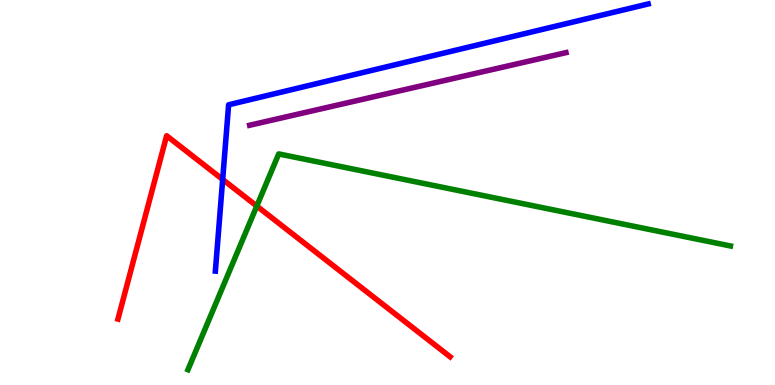[{'lines': ['blue', 'red'], 'intersections': [{'x': 2.87, 'y': 5.34}]}, {'lines': ['green', 'red'], 'intersections': [{'x': 3.31, 'y': 4.65}]}, {'lines': ['purple', 'red'], 'intersections': []}, {'lines': ['blue', 'green'], 'intersections': []}, {'lines': ['blue', 'purple'], 'intersections': []}, {'lines': ['green', 'purple'], 'intersections': []}]